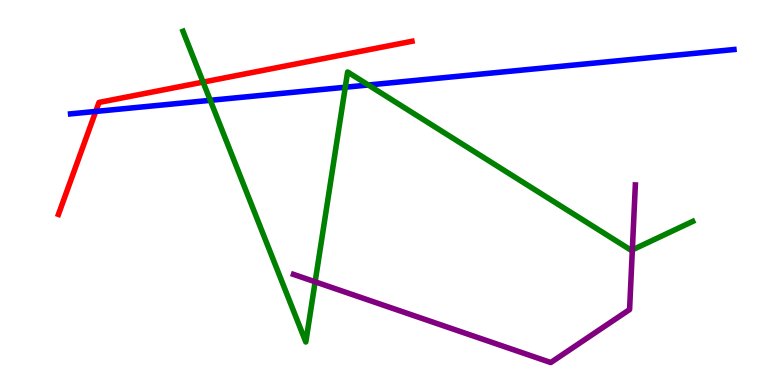[{'lines': ['blue', 'red'], 'intersections': [{'x': 1.24, 'y': 7.11}]}, {'lines': ['green', 'red'], 'intersections': [{'x': 2.62, 'y': 7.87}]}, {'lines': ['purple', 'red'], 'intersections': []}, {'lines': ['blue', 'green'], 'intersections': [{'x': 2.71, 'y': 7.39}, {'x': 4.46, 'y': 7.73}, {'x': 4.75, 'y': 7.79}]}, {'lines': ['blue', 'purple'], 'intersections': []}, {'lines': ['green', 'purple'], 'intersections': [{'x': 4.07, 'y': 2.68}, {'x': 8.16, 'y': 3.51}]}]